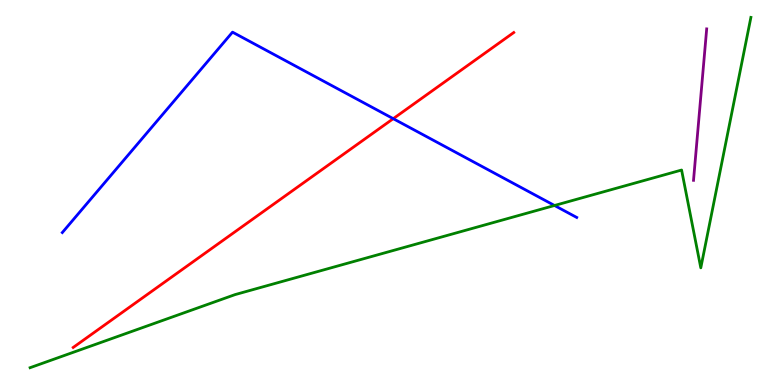[{'lines': ['blue', 'red'], 'intersections': [{'x': 5.07, 'y': 6.92}]}, {'lines': ['green', 'red'], 'intersections': []}, {'lines': ['purple', 'red'], 'intersections': []}, {'lines': ['blue', 'green'], 'intersections': [{'x': 7.16, 'y': 4.66}]}, {'lines': ['blue', 'purple'], 'intersections': []}, {'lines': ['green', 'purple'], 'intersections': []}]